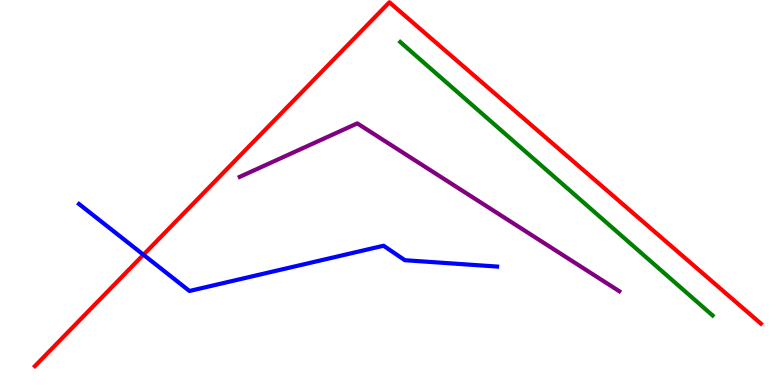[{'lines': ['blue', 'red'], 'intersections': [{'x': 1.85, 'y': 3.38}]}, {'lines': ['green', 'red'], 'intersections': []}, {'lines': ['purple', 'red'], 'intersections': []}, {'lines': ['blue', 'green'], 'intersections': []}, {'lines': ['blue', 'purple'], 'intersections': []}, {'lines': ['green', 'purple'], 'intersections': []}]